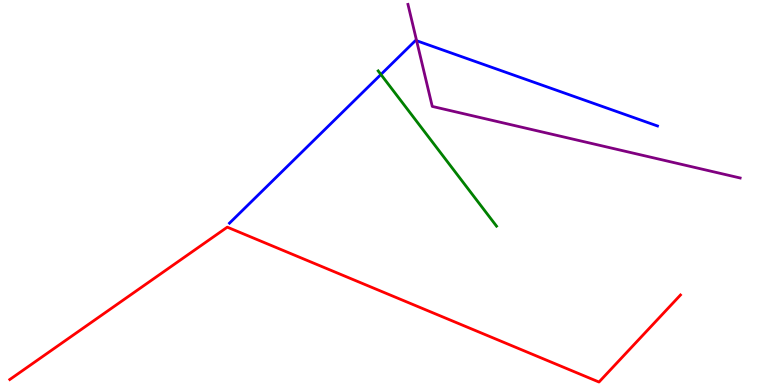[{'lines': ['blue', 'red'], 'intersections': []}, {'lines': ['green', 'red'], 'intersections': []}, {'lines': ['purple', 'red'], 'intersections': []}, {'lines': ['blue', 'green'], 'intersections': [{'x': 4.92, 'y': 8.07}]}, {'lines': ['blue', 'purple'], 'intersections': [{'x': 5.38, 'y': 8.94}]}, {'lines': ['green', 'purple'], 'intersections': []}]